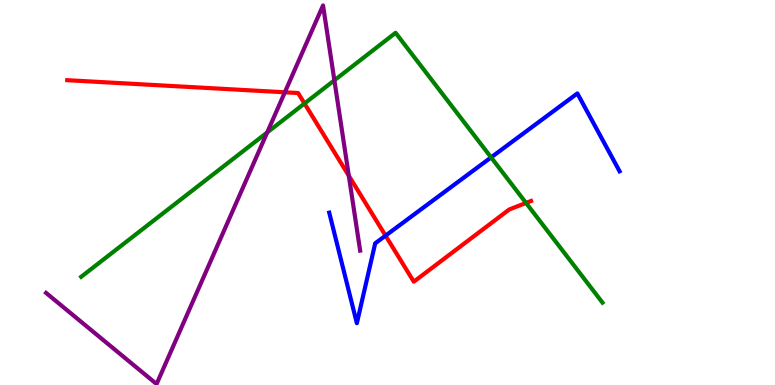[{'lines': ['blue', 'red'], 'intersections': [{'x': 4.97, 'y': 3.88}]}, {'lines': ['green', 'red'], 'intersections': [{'x': 3.93, 'y': 7.31}, {'x': 6.79, 'y': 4.73}]}, {'lines': ['purple', 'red'], 'intersections': [{'x': 3.68, 'y': 7.6}, {'x': 4.5, 'y': 5.44}]}, {'lines': ['blue', 'green'], 'intersections': [{'x': 6.34, 'y': 5.91}]}, {'lines': ['blue', 'purple'], 'intersections': []}, {'lines': ['green', 'purple'], 'intersections': [{'x': 3.45, 'y': 6.56}, {'x': 4.31, 'y': 7.91}]}]